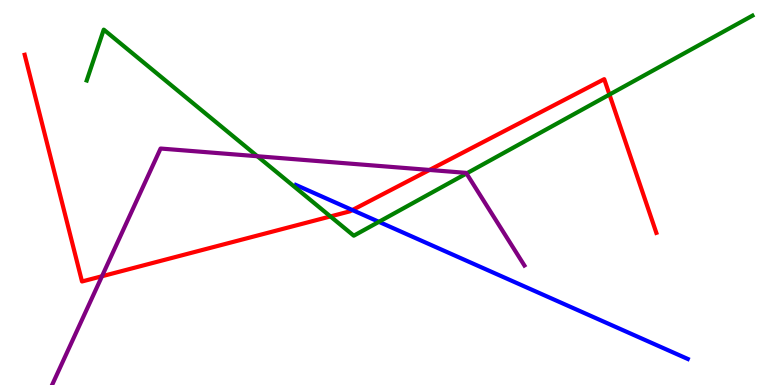[{'lines': ['blue', 'red'], 'intersections': [{'x': 4.55, 'y': 4.54}]}, {'lines': ['green', 'red'], 'intersections': [{'x': 4.26, 'y': 4.38}, {'x': 7.86, 'y': 7.54}]}, {'lines': ['purple', 'red'], 'intersections': [{'x': 1.32, 'y': 2.82}, {'x': 5.54, 'y': 5.59}]}, {'lines': ['blue', 'green'], 'intersections': [{'x': 4.89, 'y': 4.24}]}, {'lines': ['blue', 'purple'], 'intersections': []}, {'lines': ['green', 'purple'], 'intersections': [{'x': 3.32, 'y': 5.94}, {'x': 6.02, 'y': 5.49}]}]